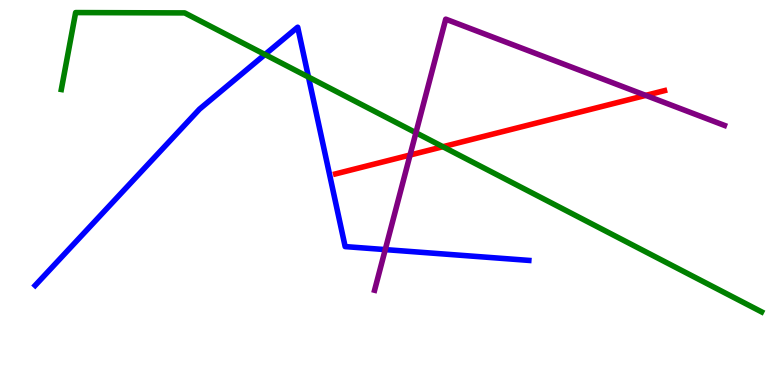[{'lines': ['blue', 'red'], 'intersections': []}, {'lines': ['green', 'red'], 'intersections': [{'x': 5.71, 'y': 6.19}]}, {'lines': ['purple', 'red'], 'intersections': [{'x': 5.29, 'y': 5.97}, {'x': 8.33, 'y': 7.52}]}, {'lines': ['blue', 'green'], 'intersections': [{'x': 3.42, 'y': 8.58}, {'x': 3.98, 'y': 8.0}]}, {'lines': ['blue', 'purple'], 'intersections': [{'x': 4.97, 'y': 3.52}]}, {'lines': ['green', 'purple'], 'intersections': [{'x': 5.37, 'y': 6.55}]}]